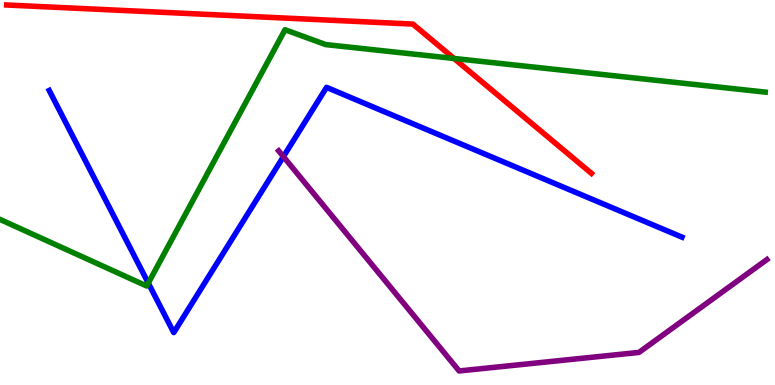[{'lines': ['blue', 'red'], 'intersections': []}, {'lines': ['green', 'red'], 'intersections': [{'x': 5.86, 'y': 8.48}]}, {'lines': ['purple', 'red'], 'intersections': []}, {'lines': ['blue', 'green'], 'intersections': [{'x': 1.91, 'y': 2.65}]}, {'lines': ['blue', 'purple'], 'intersections': [{'x': 3.66, 'y': 5.93}]}, {'lines': ['green', 'purple'], 'intersections': []}]